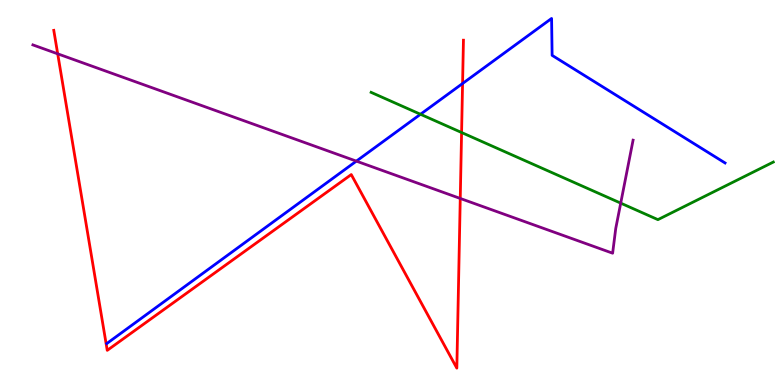[{'lines': ['blue', 'red'], 'intersections': [{'x': 5.97, 'y': 7.83}]}, {'lines': ['green', 'red'], 'intersections': [{'x': 5.96, 'y': 6.56}]}, {'lines': ['purple', 'red'], 'intersections': [{'x': 0.745, 'y': 8.6}, {'x': 5.94, 'y': 4.85}]}, {'lines': ['blue', 'green'], 'intersections': [{'x': 5.43, 'y': 7.03}]}, {'lines': ['blue', 'purple'], 'intersections': [{'x': 4.6, 'y': 5.81}]}, {'lines': ['green', 'purple'], 'intersections': [{'x': 8.01, 'y': 4.72}]}]